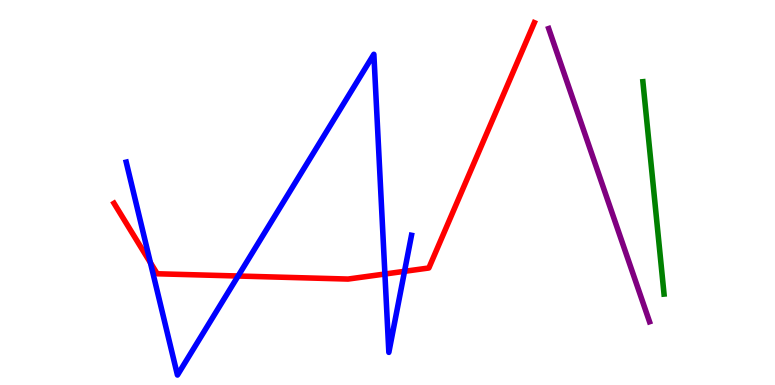[{'lines': ['blue', 'red'], 'intersections': [{'x': 1.94, 'y': 3.18}, {'x': 3.07, 'y': 2.83}, {'x': 4.97, 'y': 2.88}, {'x': 5.22, 'y': 2.95}]}, {'lines': ['green', 'red'], 'intersections': []}, {'lines': ['purple', 'red'], 'intersections': []}, {'lines': ['blue', 'green'], 'intersections': []}, {'lines': ['blue', 'purple'], 'intersections': []}, {'lines': ['green', 'purple'], 'intersections': []}]